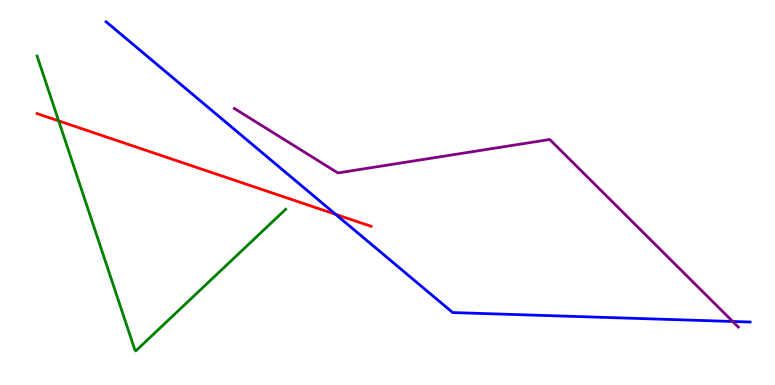[{'lines': ['blue', 'red'], 'intersections': [{'x': 4.33, 'y': 4.43}]}, {'lines': ['green', 'red'], 'intersections': [{'x': 0.757, 'y': 6.86}]}, {'lines': ['purple', 'red'], 'intersections': []}, {'lines': ['blue', 'green'], 'intersections': []}, {'lines': ['blue', 'purple'], 'intersections': [{'x': 9.45, 'y': 1.65}]}, {'lines': ['green', 'purple'], 'intersections': []}]